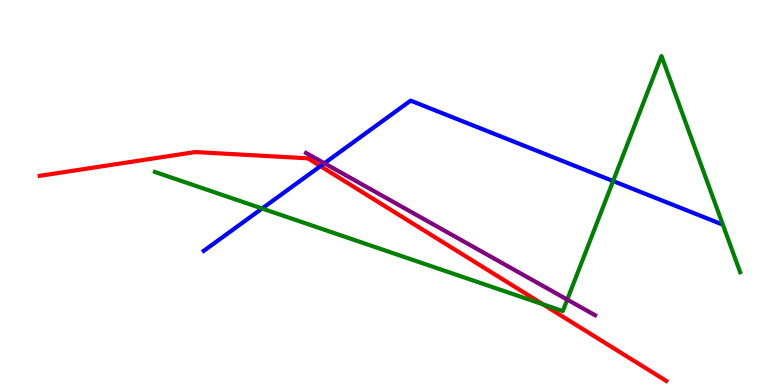[{'lines': ['blue', 'red'], 'intersections': [{'x': 4.13, 'y': 5.68}]}, {'lines': ['green', 'red'], 'intersections': [{'x': 7.01, 'y': 2.1}]}, {'lines': ['purple', 'red'], 'intersections': []}, {'lines': ['blue', 'green'], 'intersections': [{'x': 3.38, 'y': 4.58}, {'x': 7.91, 'y': 5.3}]}, {'lines': ['blue', 'purple'], 'intersections': [{'x': 4.19, 'y': 5.76}]}, {'lines': ['green', 'purple'], 'intersections': [{'x': 7.32, 'y': 2.22}]}]